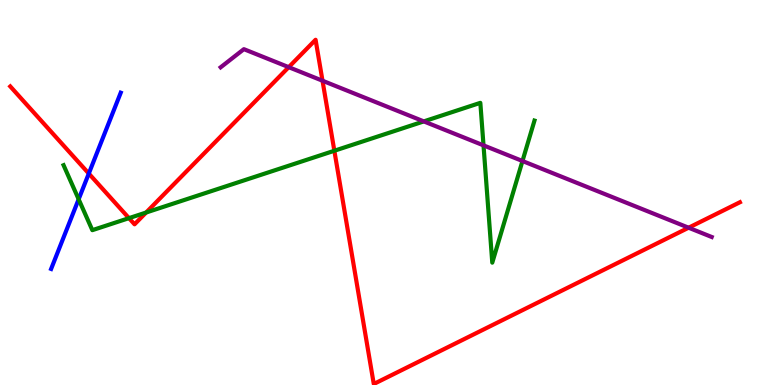[{'lines': ['blue', 'red'], 'intersections': [{'x': 1.15, 'y': 5.49}]}, {'lines': ['green', 'red'], 'intersections': [{'x': 1.66, 'y': 4.33}, {'x': 1.89, 'y': 4.48}, {'x': 4.31, 'y': 6.08}]}, {'lines': ['purple', 'red'], 'intersections': [{'x': 3.73, 'y': 8.26}, {'x': 4.16, 'y': 7.9}, {'x': 8.89, 'y': 4.09}]}, {'lines': ['blue', 'green'], 'intersections': [{'x': 1.01, 'y': 4.82}]}, {'lines': ['blue', 'purple'], 'intersections': []}, {'lines': ['green', 'purple'], 'intersections': [{'x': 5.47, 'y': 6.85}, {'x': 6.24, 'y': 6.22}, {'x': 6.74, 'y': 5.82}]}]